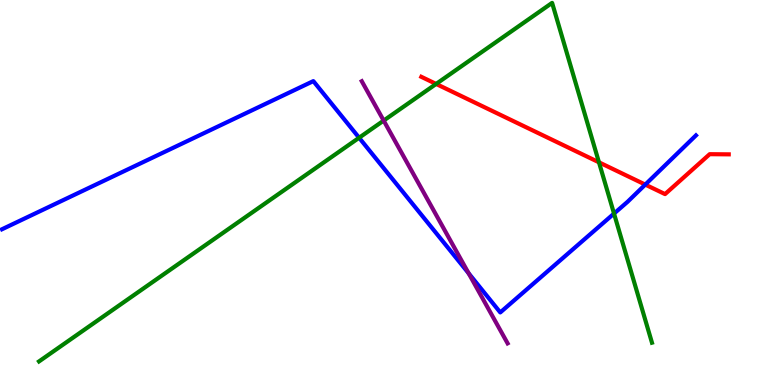[{'lines': ['blue', 'red'], 'intersections': [{'x': 8.33, 'y': 5.21}]}, {'lines': ['green', 'red'], 'intersections': [{'x': 5.63, 'y': 7.82}, {'x': 7.73, 'y': 5.78}]}, {'lines': ['purple', 'red'], 'intersections': []}, {'lines': ['blue', 'green'], 'intersections': [{'x': 4.63, 'y': 6.42}, {'x': 7.92, 'y': 4.45}]}, {'lines': ['blue', 'purple'], 'intersections': [{'x': 6.05, 'y': 2.9}]}, {'lines': ['green', 'purple'], 'intersections': [{'x': 4.95, 'y': 6.87}]}]